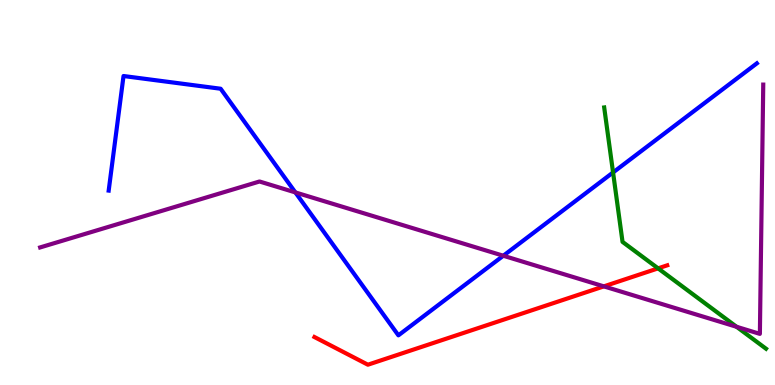[{'lines': ['blue', 'red'], 'intersections': []}, {'lines': ['green', 'red'], 'intersections': [{'x': 8.49, 'y': 3.03}]}, {'lines': ['purple', 'red'], 'intersections': [{'x': 7.79, 'y': 2.56}]}, {'lines': ['blue', 'green'], 'intersections': [{'x': 7.91, 'y': 5.52}]}, {'lines': ['blue', 'purple'], 'intersections': [{'x': 3.81, 'y': 5.0}, {'x': 6.49, 'y': 3.36}]}, {'lines': ['green', 'purple'], 'intersections': [{'x': 9.5, 'y': 1.51}]}]